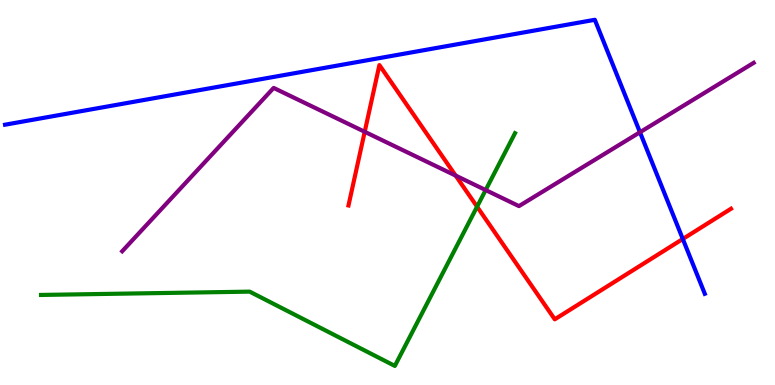[{'lines': ['blue', 'red'], 'intersections': [{'x': 8.81, 'y': 3.79}]}, {'lines': ['green', 'red'], 'intersections': [{'x': 6.16, 'y': 4.63}]}, {'lines': ['purple', 'red'], 'intersections': [{'x': 4.71, 'y': 6.58}, {'x': 5.88, 'y': 5.44}]}, {'lines': ['blue', 'green'], 'intersections': []}, {'lines': ['blue', 'purple'], 'intersections': [{'x': 8.26, 'y': 6.57}]}, {'lines': ['green', 'purple'], 'intersections': [{'x': 6.27, 'y': 5.06}]}]